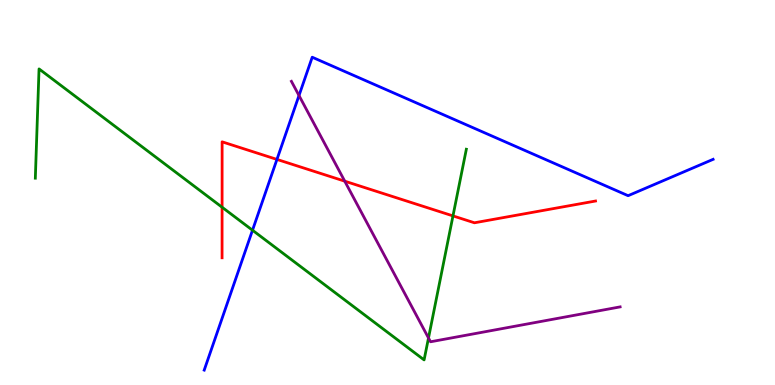[{'lines': ['blue', 'red'], 'intersections': [{'x': 3.57, 'y': 5.86}]}, {'lines': ['green', 'red'], 'intersections': [{'x': 2.87, 'y': 4.62}, {'x': 5.84, 'y': 4.39}]}, {'lines': ['purple', 'red'], 'intersections': [{'x': 4.45, 'y': 5.29}]}, {'lines': ['blue', 'green'], 'intersections': [{'x': 3.26, 'y': 4.02}]}, {'lines': ['blue', 'purple'], 'intersections': [{'x': 3.86, 'y': 7.52}]}, {'lines': ['green', 'purple'], 'intersections': [{'x': 5.53, 'y': 1.22}]}]